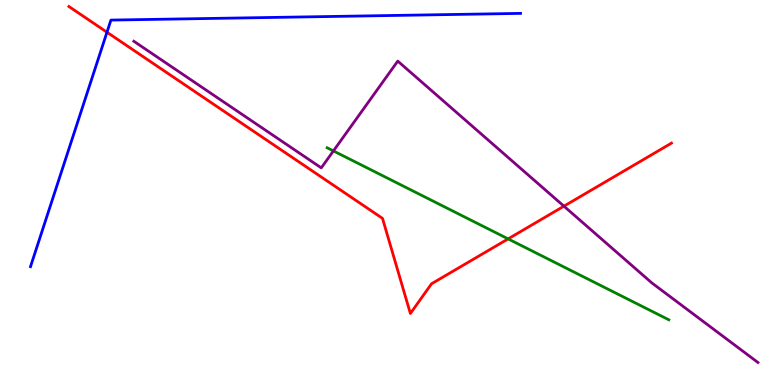[{'lines': ['blue', 'red'], 'intersections': [{'x': 1.38, 'y': 9.16}]}, {'lines': ['green', 'red'], 'intersections': [{'x': 6.56, 'y': 3.8}]}, {'lines': ['purple', 'red'], 'intersections': [{'x': 7.28, 'y': 4.64}]}, {'lines': ['blue', 'green'], 'intersections': []}, {'lines': ['blue', 'purple'], 'intersections': []}, {'lines': ['green', 'purple'], 'intersections': [{'x': 4.3, 'y': 6.08}]}]